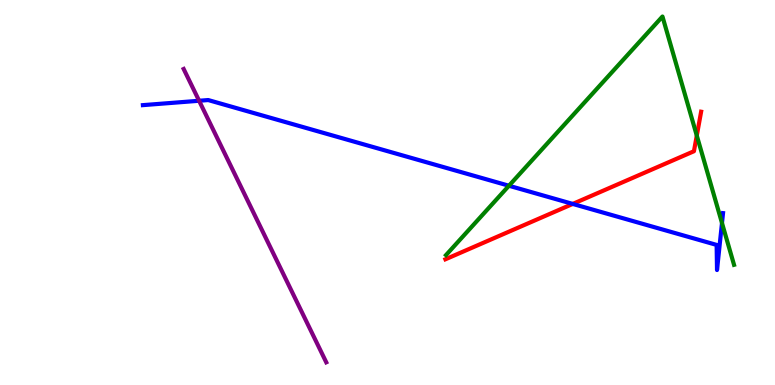[{'lines': ['blue', 'red'], 'intersections': [{'x': 7.39, 'y': 4.7}]}, {'lines': ['green', 'red'], 'intersections': [{'x': 8.99, 'y': 6.48}]}, {'lines': ['purple', 'red'], 'intersections': []}, {'lines': ['blue', 'green'], 'intersections': [{'x': 6.57, 'y': 5.18}, {'x': 9.32, 'y': 4.21}]}, {'lines': ['blue', 'purple'], 'intersections': [{'x': 2.57, 'y': 7.38}]}, {'lines': ['green', 'purple'], 'intersections': []}]